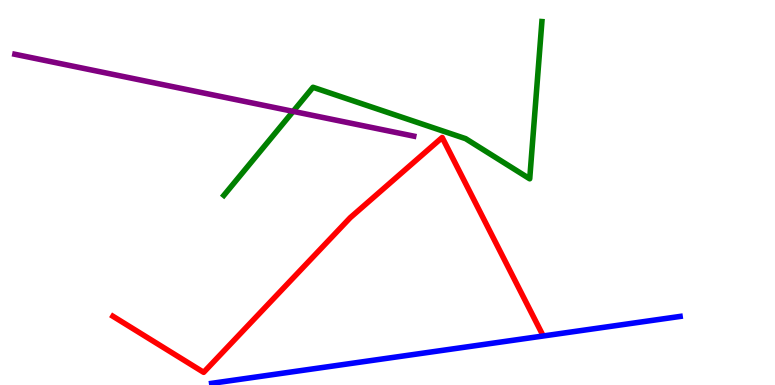[{'lines': ['blue', 'red'], 'intersections': []}, {'lines': ['green', 'red'], 'intersections': []}, {'lines': ['purple', 'red'], 'intersections': []}, {'lines': ['blue', 'green'], 'intersections': []}, {'lines': ['blue', 'purple'], 'intersections': []}, {'lines': ['green', 'purple'], 'intersections': [{'x': 3.78, 'y': 7.11}]}]